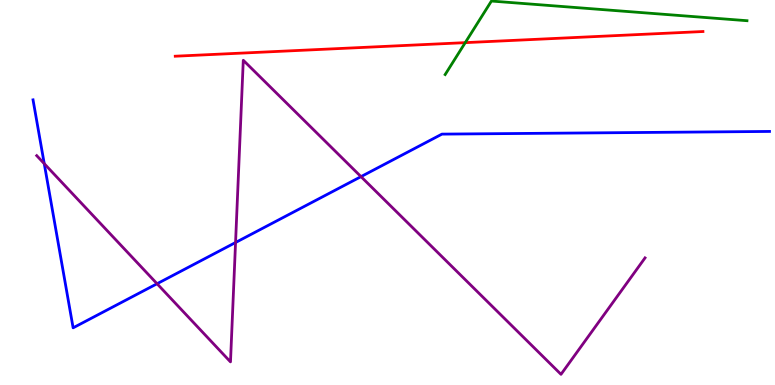[{'lines': ['blue', 'red'], 'intersections': []}, {'lines': ['green', 'red'], 'intersections': [{'x': 6.0, 'y': 8.89}]}, {'lines': ['purple', 'red'], 'intersections': []}, {'lines': ['blue', 'green'], 'intersections': []}, {'lines': ['blue', 'purple'], 'intersections': [{'x': 0.571, 'y': 5.75}, {'x': 2.03, 'y': 2.63}, {'x': 3.04, 'y': 3.7}, {'x': 4.66, 'y': 5.41}]}, {'lines': ['green', 'purple'], 'intersections': []}]